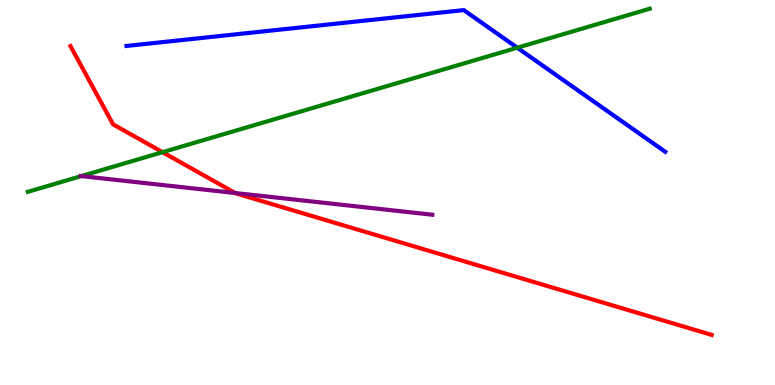[{'lines': ['blue', 'red'], 'intersections': []}, {'lines': ['green', 'red'], 'intersections': [{'x': 2.1, 'y': 6.05}]}, {'lines': ['purple', 'red'], 'intersections': [{'x': 3.04, 'y': 4.99}]}, {'lines': ['blue', 'green'], 'intersections': [{'x': 6.67, 'y': 8.76}]}, {'lines': ['blue', 'purple'], 'intersections': []}, {'lines': ['green', 'purple'], 'intersections': [{'x': 1.05, 'y': 5.43}]}]